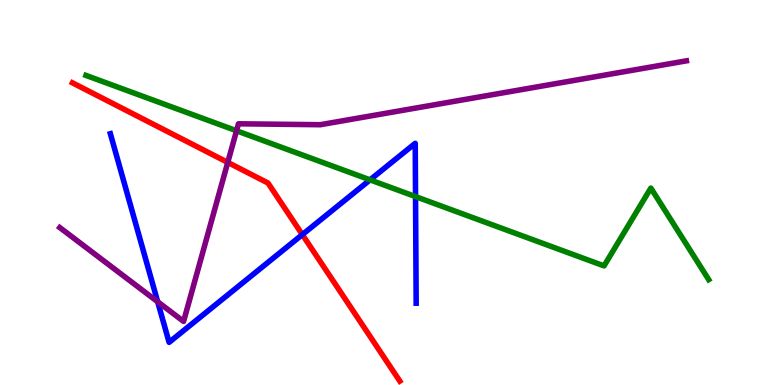[{'lines': ['blue', 'red'], 'intersections': [{'x': 3.9, 'y': 3.91}]}, {'lines': ['green', 'red'], 'intersections': []}, {'lines': ['purple', 'red'], 'intersections': [{'x': 2.94, 'y': 5.78}]}, {'lines': ['blue', 'green'], 'intersections': [{'x': 4.77, 'y': 5.33}, {'x': 5.36, 'y': 4.89}]}, {'lines': ['blue', 'purple'], 'intersections': [{'x': 2.03, 'y': 2.16}]}, {'lines': ['green', 'purple'], 'intersections': [{'x': 3.05, 'y': 6.6}]}]